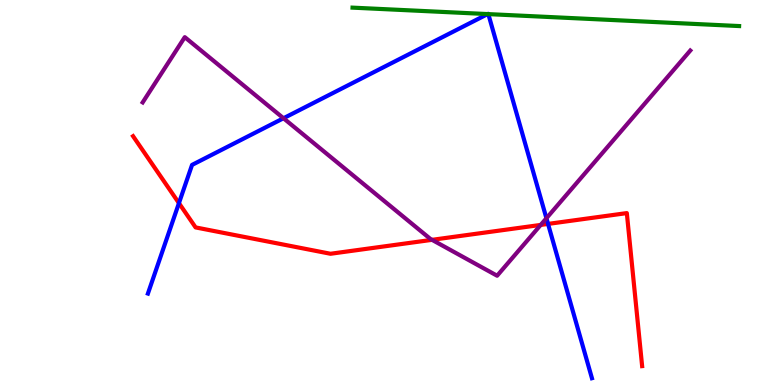[{'lines': ['blue', 'red'], 'intersections': [{'x': 2.31, 'y': 4.72}, {'x': 7.07, 'y': 4.18}]}, {'lines': ['green', 'red'], 'intersections': []}, {'lines': ['purple', 'red'], 'intersections': [{'x': 5.57, 'y': 3.77}, {'x': 6.98, 'y': 4.16}]}, {'lines': ['blue', 'green'], 'intersections': [{'x': 6.29, 'y': 9.63}, {'x': 6.3, 'y': 9.63}]}, {'lines': ['blue', 'purple'], 'intersections': [{'x': 3.66, 'y': 6.93}, {'x': 7.05, 'y': 4.33}]}, {'lines': ['green', 'purple'], 'intersections': []}]